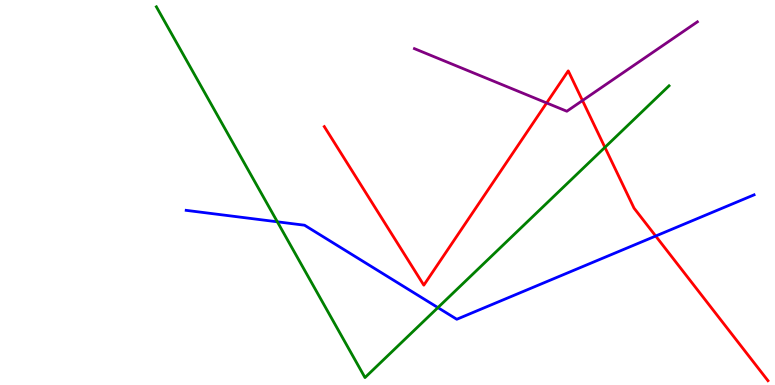[{'lines': ['blue', 'red'], 'intersections': [{'x': 8.46, 'y': 3.87}]}, {'lines': ['green', 'red'], 'intersections': [{'x': 7.81, 'y': 6.17}]}, {'lines': ['purple', 'red'], 'intersections': [{'x': 7.05, 'y': 7.33}, {'x': 7.52, 'y': 7.39}]}, {'lines': ['blue', 'green'], 'intersections': [{'x': 3.58, 'y': 4.24}, {'x': 5.65, 'y': 2.01}]}, {'lines': ['blue', 'purple'], 'intersections': []}, {'lines': ['green', 'purple'], 'intersections': []}]